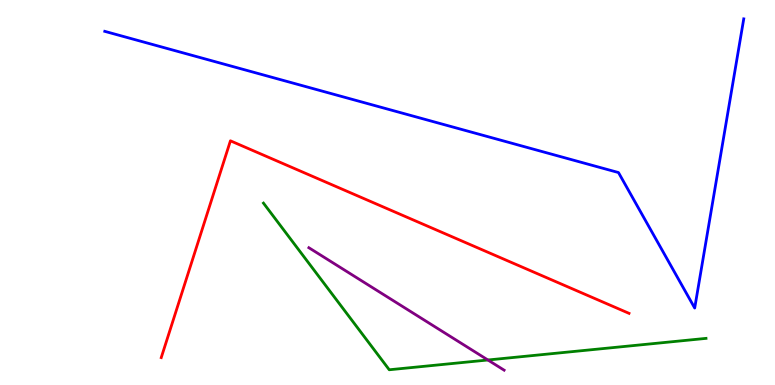[{'lines': ['blue', 'red'], 'intersections': []}, {'lines': ['green', 'red'], 'intersections': []}, {'lines': ['purple', 'red'], 'intersections': []}, {'lines': ['blue', 'green'], 'intersections': []}, {'lines': ['blue', 'purple'], 'intersections': []}, {'lines': ['green', 'purple'], 'intersections': [{'x': 6.3, 'y': 0.65}]}]